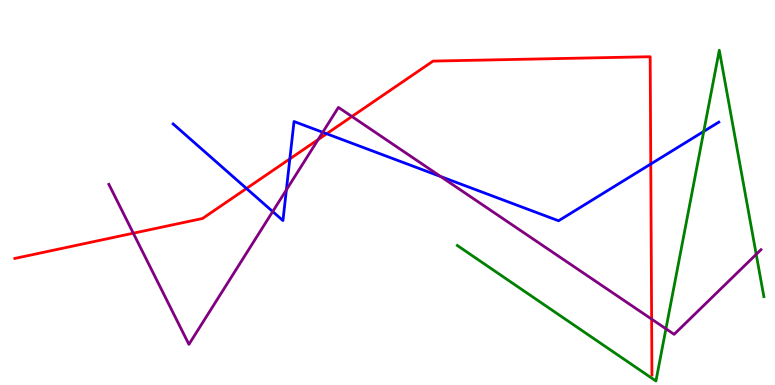[{'lines': ['blue', 'red'], 'intersections': [{'x': 3.18, 'y': 5.1}, {'x': 3.74, 'y': 5.87}, {'x': 4.21, 'y': 6.53}, {'x': 8.4, 'y': 5.74}]}, {'lines': ['green', 'red'], 'intersections': []}, {'lines': ['purple', 'red'], 'intersections': [{'x': 1.72, 'y': 3.94}, {'x': 4.11, 'y': 6.38}, {'x': 4.54, 'y': 6.97}, {'x': 8.41, 'y': 1.71}]}, {'lines': ['blue', 'green'], 'intersections': [{'x': 9.08, 'y': 6.59}]}, {'lines': ['blue', 'purple'], 'intersections': [{'x': 3.52, 'y': 4.5}, {'x': 3.7, 'y': 5.07}, {'x': 4.16, 'y': 6.56}, {'x': 5.69, 'y': 5.41}]}, {'lines': ['green', 'purple'], 'intersections': [{'x': 8.59, 'y': 1.46}, {'x': 9.76, 'y': 3.39}]}]